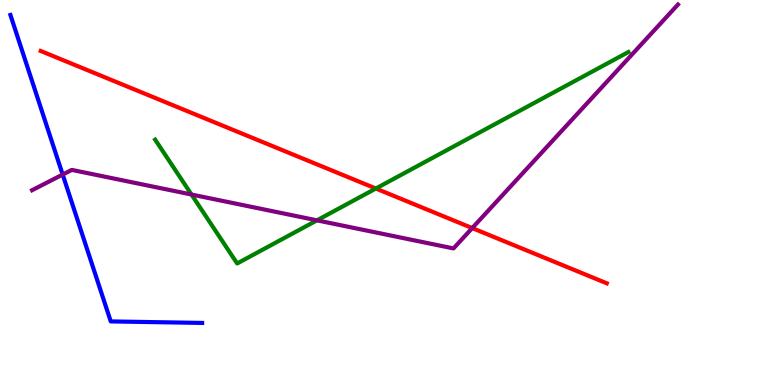[{'lines': ['blue', 'red'], 'intersections': []}, {'lines': ['green', 'red'], 'intersections': [{'x': 4.85, 'y': 5.1}]}, {'lines': ['purple', 'red'], 'intersections': [{'x': 6.09, 'y': 4.08}]}, {'lines': ['blue', 'green'], 'intersections': []}, {'lines': ['blue', 'purple'], 'intersections': [{'x': 0.809, 'y': 5.47}]}, {'lines': ['green', 'purple'], 'intersections': [{'x': 2.47, 'y': 4.95}, {'x': 4.09, 'y': 4.28}]}]